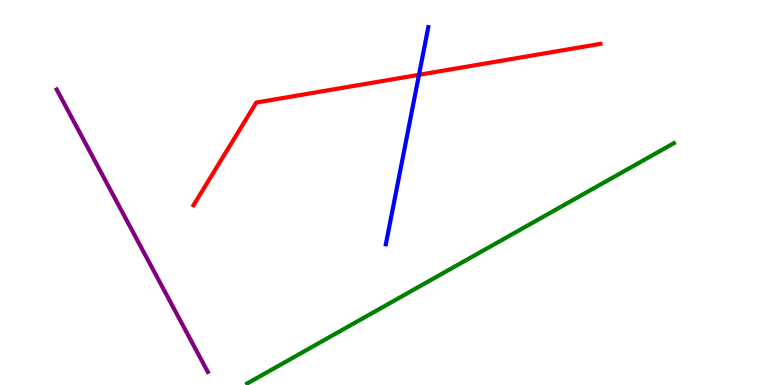[{'lines': ['blue', 'red'], 'intersections': [{'x': 5.41, 'y': 8.06}]}, {'lines': ['green', 'red'], 'intersections': []}, {'lines': ['purple', 'red'], 'intersections': []}, {'lines': ['blue', 'green'], 'intersections': []}, {'lines': ['blue', 'purple'], 'intersections': []}, {'lines': ['green', 'purple'], 'intersections': []}]